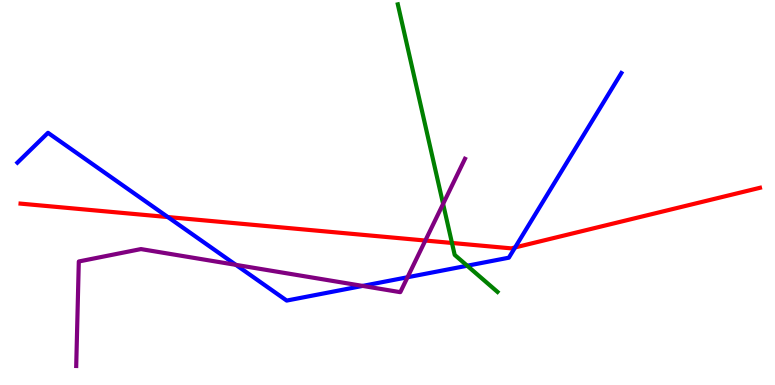[{'lines': ['blue', 'red'], 'intersections': [{'x': 2.17, 'y': 4.36}, {'x': 6.65, 'y': 3.57}]}, {'lines': ['green', 'red'], 'intersections': [{'x': 5.83, 'y': 3.69}]}, {'lines': ['purple', 'red'], 'intersections': [{'x': 5.49, 'y': 3.75}]}, {'lines': ['blue', 'green'], 'intersections': [{'x': 6.03, 'y': 3.1}]}, {'lines': ['blue', 'purple'], 'intersections': [{'x': 3.04, 'y': 3.12}, {'x': 4.68, 'y': 2.57}, {'x': 5.26, 'y': 2.8}]}, {'lines': ['green', 'purple'], 'intersections': [{'x': 5.72, 'y': 4.7}]}]